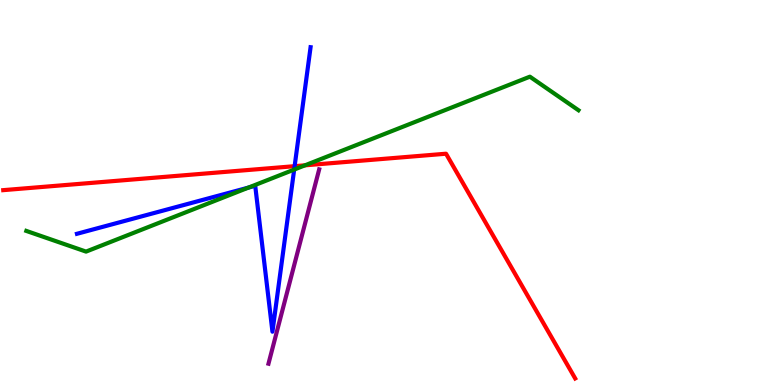[{'lines': ['blue', 'red'], 'intersections': [{'x': 3.8, 'y': 5.68}]}, {'lines': ['green', 'red'], 'intersections': [{'x': 3.94, 'y': 5.71}]}, {'lines': ['purple', 'red'], 'intersections': []}, {'lines': ['blue', 'green'], 'intersections': [{'x': 3.21, 'y': 5.13}, {'x': 3.8, 'y': 5.6}]}, {'lines': ['blue', 'purple'], 'intersections': []}, {'lines': ['green', 'purple'], 'intersections': []}]